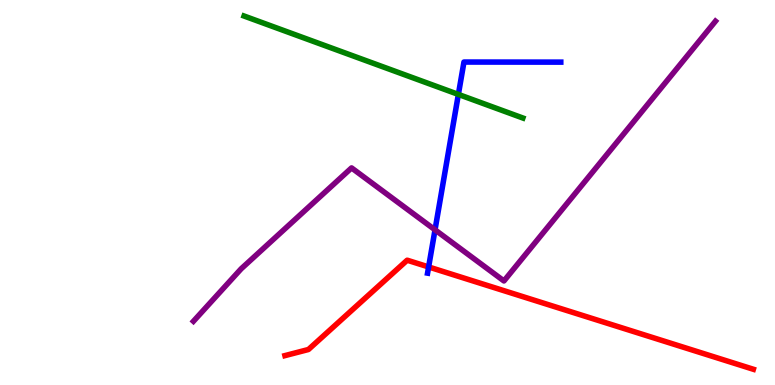[{'lines': ['blue', 'red'], 'intersections': [{'x': 5.53, 'y': 3.07}]}, {'lines': ['green', 'red'], 'intersections': []}, {'lines': ['purple', 'red'], 'intersections': []}, {'lines': ['blue', 'green'], 'intersections': [{'x': 5.91, 'y': 7.55}]}, {'lines': ['blue', 'purple'], 'intersections': [{'x': 5.61, 'y': 4.03}]}, {'lines': ['green', 'purple'], 'intersections': []}]